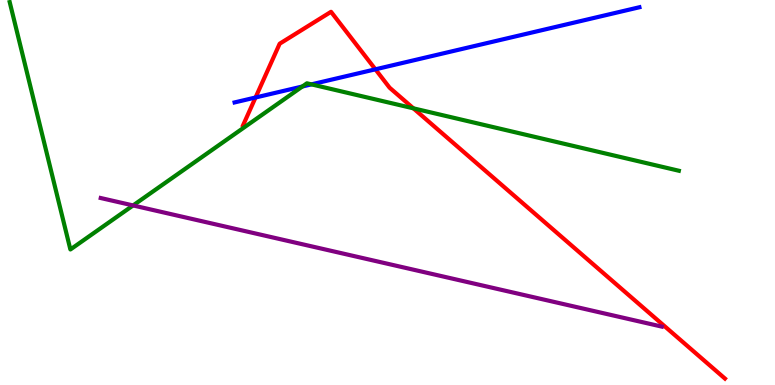[{'lines': ['blue', 'red'], 'intersections': [{'x': 3.3, 'y': 7.47}, {'x': 4.84, 'y': 8.2}]}, {'lines': ['green', 'red'], 'intersections': [{'x': 5.33, 'y': 7.19}]}, {'lines': ['purple', 'red'], 'intersections': []}, {'lines': ['blue', 'green'], 'intersections': [{'x': 3.9, 'y': 7.75}, {'x': 4.02, 'y': 7.81}]}, {'lines': ['blue', 'purple'], 'intersections': []}, {'lines': ['green', 'purple'], 'intersections': [{'x': 1.72, 'y': 4.66}]}]